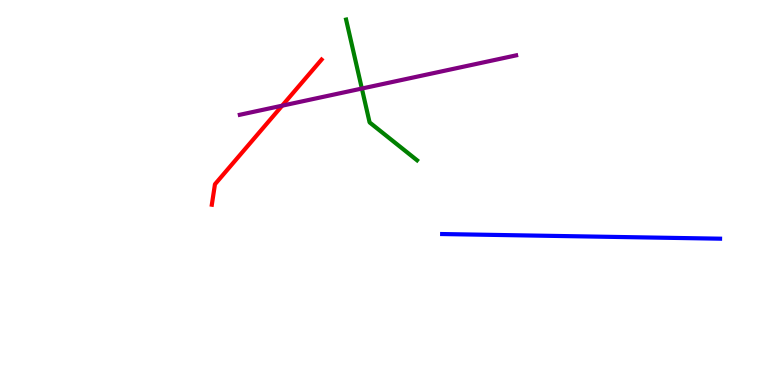[{'lines': ['blue', 'red'], 'intersections': []}, {'lines': ['green', 'red'], 'intersections': []}, {'lines': ['purple', 'red'], 'intersections': [{'x': 3.64, 'y': 7.26}]}, {'lines': ['blue', 'green'], 'intersections': []}, {'lines': ['blue', 'purple'], 'intersections': []}, {'lines': ['green', 'purple'], 'intersections': [{'x': 4.67, 'y': 7.7}]}]